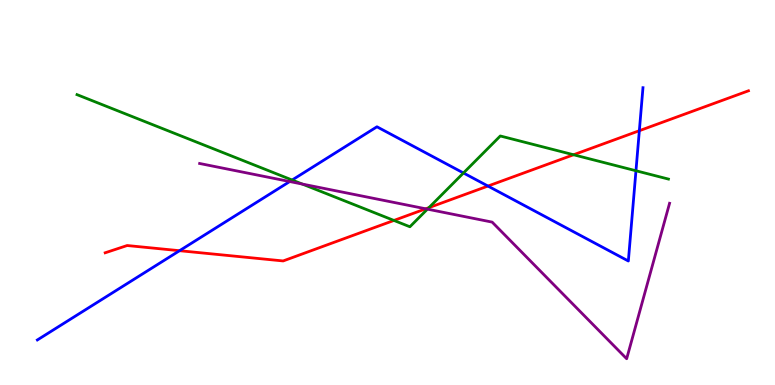[{'lines': ['blue', 'red'], 'intersections': [{'x': 2.32, 'y': 3.49}, {'x': 6.3, 'y': 5.17}, {'x': 8.25, 'y': 6.61}]}, {'lines': ['green', 'red'], 'intersections': [{'x': 5.08, 'y': 4.27}, {'x': 5.53, 'y': 4.61}, {'x': 7.4, 'y': 5.98}]}, {'lines': ['purple', 'red'], 'intersections': [{'x': 5.49, 'y': 4.58}]}, {'lines': ['blue', 'green'], 'intersections': [{'x': 3.77, 'y': 5.32}, {'x': 5.98, 'y': 5.51}, {'x': 8.21, 'y': 5.56}]}, {'lines': ['blue', 'purple'], 'intersections': [{'x': 3.74, 'y': 5.28}]}, {'lines': ['green', 'purple'], 'intersections': [{'x': 3.9, 'y': 5.22}, {'x': 5.52, 'y': 4.57}]}]